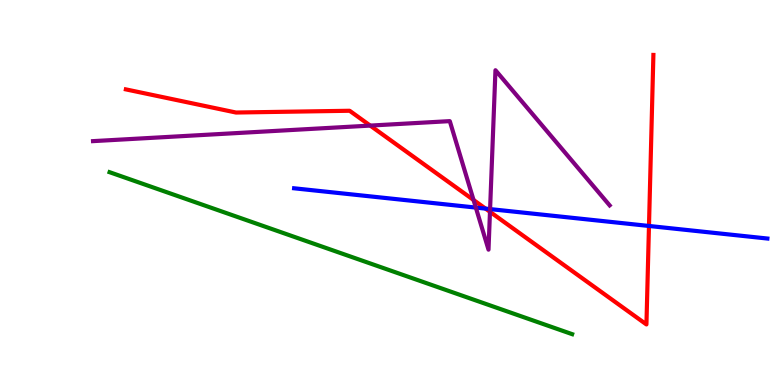[{'lines': ['blue', 'red'], 'intersections': [{'x': 6.27, 'y': 4.58}, {'x': 8.37, 'y': 4.13}]}, {'lines': ['green', 'red'], 'intersections': []}, {'lines': ['purple', 'red'], 'intersections': [{'x': 4.78, 'y': 6.74}, {'x': 6.11, 'y': 4.81}, {'x': 6.32, 'y': 4.5}]}, {'lines': ['blue', 'green'], 'intersections': []}, {'lines': ['blue', 'purple'], 'intersections': [{'x': 6.14, 'y': 4.61}, {'x': 6.32, 'y': 4.57}]}, {'lines': ['green', 'purple'], 'intersections': []}]